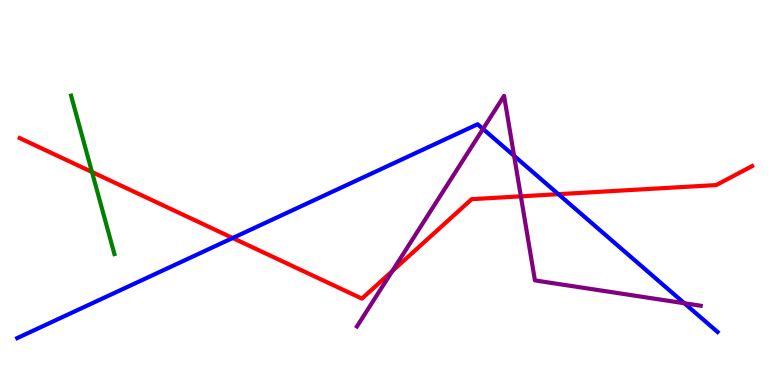[{'lines': ['blue', 'red'], 'intersections': [{'x': 3.0, 'y': 3.82}, {'x': 7.2, 'y': 4.96}]}, {'lines': ['green', 'red'], 'intersections': [{'x': 1.19, 'y': 5.53}]}, {'lines': ['purple', 'red'], 'intersections': [{'x': 5.06, 'y': 2.96}, {'x': 6.72, 'y': 4.9}]}, {'lines': ['blue', 'green'], 'intersections': []}, {'lines': ['blue', 'purple'], 'intersections': [{'x': 6.23, 'y': 6.65}, {'x': 6.63, 'y': 5.95}, {'x': 8.83, 'y': 2.12}]}, {'lines': ['green', 'purple'], 'intersections': []}]